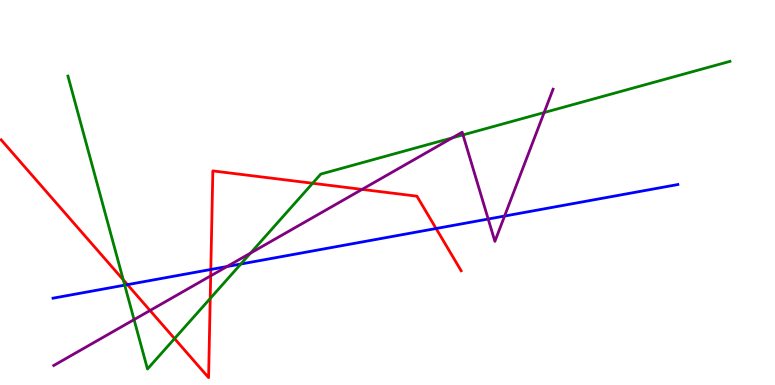[{'lines': ['blue', 'red'], 'intersections': [{'x': 1.64, 'y': 2.61}, {'x': 2.72, 'y': 3.0}, {'x': 5.63, 'y': 4.06}]}, {'lines': ['green', 'red'], 'intersections': [{'x': 1.59, 'y': 2.73}, {'x': 2.25, 'y': 1.21}, {'x': 2.71, 'y': 2.25}, {'x': 4.03, 'y': 5.24}]}, {'lines': ['purple', 'red'], 'intersections': [{'x': 1.94, 'y': 1.94}, {'x': 2.72, 'y': 2.83}, {'x': 4.67, 'y': 5.08}]}, {'lines': ['blue', 'green'], 'intersections': [{'x': 1.61, 'y': 2.59}, {'x': 3.11, 'y': 3.14}]}, {'lines': ['blue', 'purple'], 'intersections': [{'x': 2.93, 'y': 3.08}, {'x': 6.3, 'y': 4.31}, {'x': 6.51, 'y': 4.39}]}, {'lines': ['green', 'purple'], 'intersections': [{'x': 1.73, 'y': 1.7}, {'x': 3.23, 'y': 3.43}, {'x': 5.84, 'y': 6.42}, {'x': 5.97, 'y': 6.5}, {'x': 7.02, 'y': 7.08}]}]